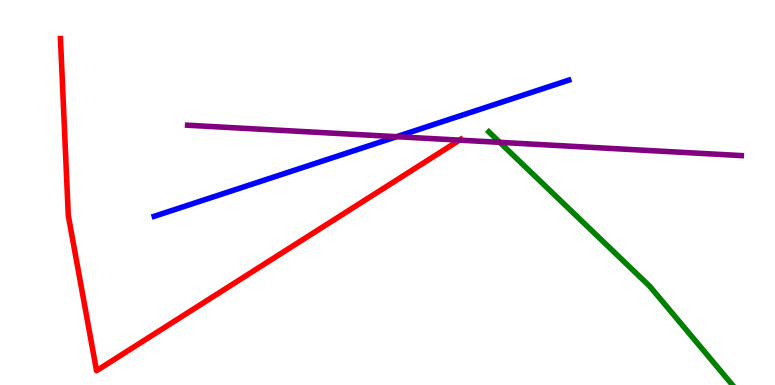[{'lines': ['blue', 'red'], 'intersections': []}, {'lines': ['green', 'red'], 'intersections': []}, {'lines': ['purple', 'red'], 'intersections': [{'x': 5.93, 'y': 6.36}]}, {'lines': ['blue', 'green'], 'intersections': []}, {'lines': ['blue', 'purple'], 'intersections': [{'x': 5.12, 'y': 6.45}]}, {'lines': ['green', 'purple'], 'intersections': [{'x': 6.45, 'y': 6.3}]}]